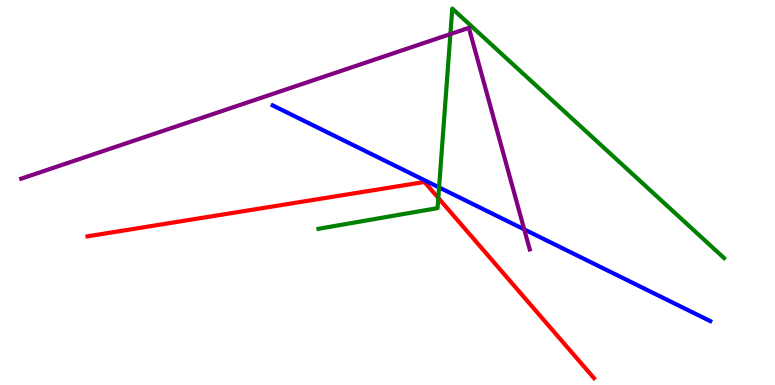[{'lines': ['blue', 'red'], 'intersections': []}, {'lines': ['green', 'red'], 'intersections': [{'x': 5.66, 'y': 4.86}]}, {'lines': ['purple', 'red'], 'intersections': []}, {'lines': ['blue', 'green'], 'intersections': [{'x': 5.67, 'y': 5.13}]}, {'lines': ['blue', 'purple'], 'intersections': [{'x': 6.76, 'y': 4.04}]}, {'lines': ['green', 'purple'], 'intersections': [{'x': 5.81, 'y': 9.11}]}]